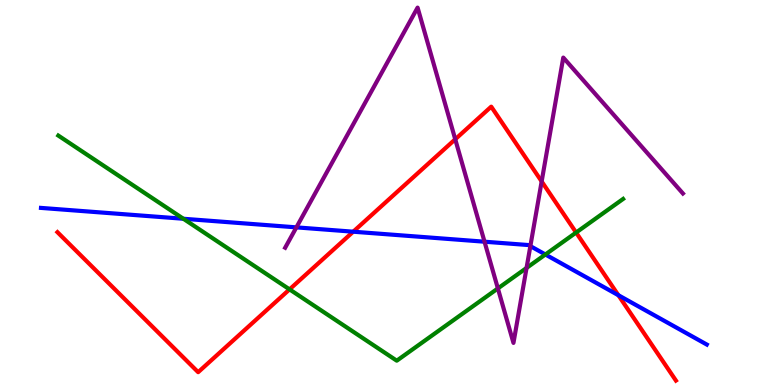[{'lines': ['blue', 'red'], 'intersections': [{'x': 4.56, 'y': 3.98}, {'x': 7.98, 'y': 2.33}]}, {'lines': ['green', 'red'], 'intersections': [{'x': 3.74, 'y': 2.48}, {'x': 7.43, 'y': 3.96}]}, {'lines': ['purple', 'red'], 'intersections': [{'x': 5.87, 'y': 6.38}, {'x': 6.99, 'y': 5.29}]}, {'lines': ['blue', 'green'], 'intersections': [{'x': 2.37, 'y': 4.32}, {'x': 7.04, 'y': 3.39}]}, {'lines': ['blue', 'purple'], 'intersections': [{'x': 3.82, 'y': 4.09}, {'x': 6.25, 'y': 3.72}, {'x': 6.84, 'y': 3.61}]}, {'lines': ['green', 'purple'], 'intersections': [{'x': 6.42, 'y': 2.51}, {'x': 6.79, 'y': 3.04}]}]